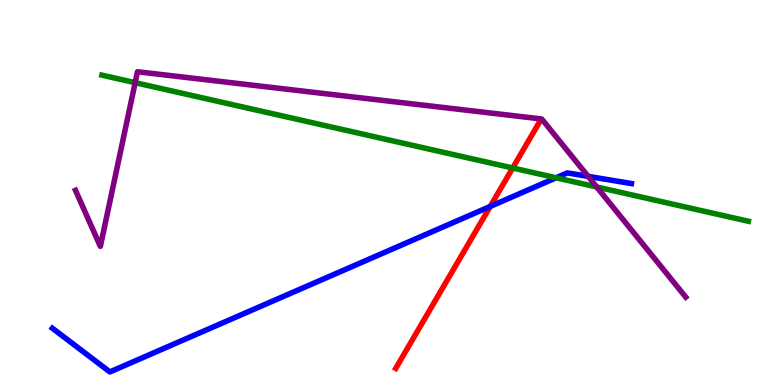[{'lines': ['blue', 'red'], 'intersections': [{'x': 6.33, 'y': 4.64}]}, {'lines': ['green', 'red'], 'intersections': [{'x': 6.62, 'y': 5.64}]}, {'lines': ['purple', 'red'], 'intersections': []}, {'lines': ['blue', 'green'], 'intersections': [{'x': 7.18, 'y': 5.38}]}, {'lines': ['blue', 'purple'], 'intersections': [{'x': 7.59, 'y': 5.42}]}, {'lines': ['green', 'purple'], 'intersections': [{'x': 1.74, 'y': 7.85}, {'x': 7.7, 'y': 5.14}]}]